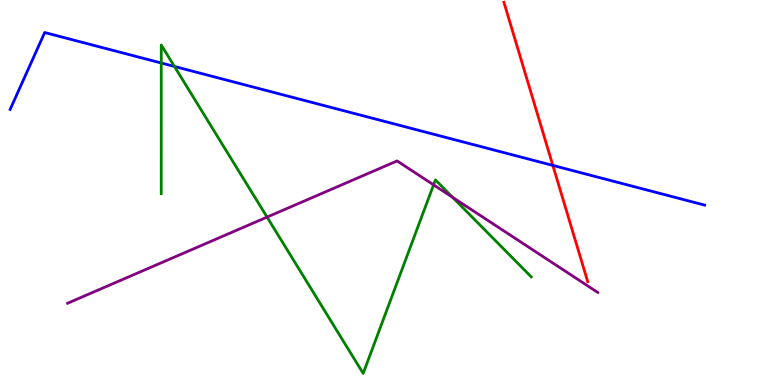[{'lines': ['blue', 'red'], 'intersections': [{'x': 7.13, 'y': 5.7}]}, {'lines': ['green', 'red'], 'intersections': []}, {'lines': ['purple', 'red'], 'intersections': []}, {'lines': ['blue', 'green'], 'intersections': [{'x': 2.08, 'y': 8.36}, {'x': 2.25, 'y': 8.27}]}, {'lines': ['blue', 'purple'], 'intersections': []}, {'lines': ['green', 'purple'], 'intersections': [{'x': 3.45, 'y': 4.36}, {'x': 5.59, 'y': 5.2}, {'x': 5.84, 'y': 4.87}]}]